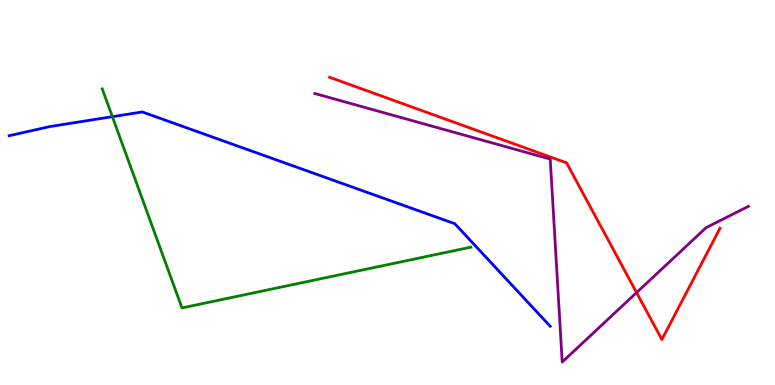[{'lines': ['blue', 'red'], 'intersections': []}, {'lines': ['green', 'red'], 'intersections': []}, {'lines': ['purple', 'red'], 'intersections': [{'x': 8.21, 'y': 2.4}]}, {'lines': ['blue', 'green'], 'intersections': [{'x': 1.45, 'y': 6.97}]}, {'lines': ['blue', 'purple'], 'intersections': []}, {'lines': ['green', 'purple'], 'intersections': []}]